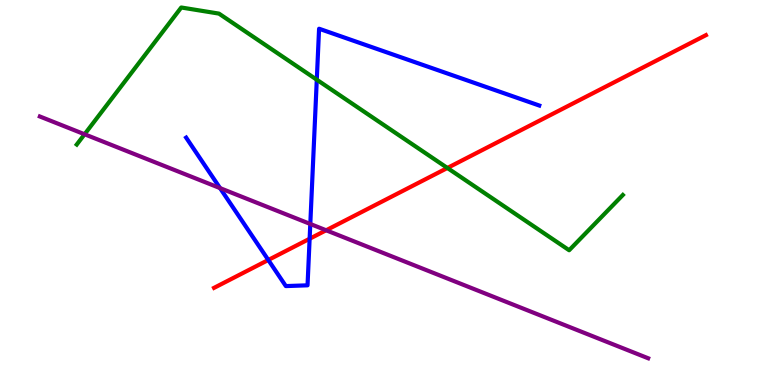[{'lines': ['blue', 'red'], 'intersections': [{'x': 3.46, 'y': 3.25}, {'x': 4.0, 'y': 3.8}]}, {'lines': ['green', 'red'], 'intersections': [{'x': 5.77, 'y': 5.64}]}, {'lines': ['purple', 'red'], 'intersections': [{'x': 4.21, 'y': 4.02}]}, {'lines': ['blue', 'green'], 'intersections': [{'x': 4.09, 'y': 7.93}]}, {'lines': ['blue', 'purple'], 'intersections': [{'x': 2.84, 'y': 5.11}, {'x': 4.0, 'y': 4.18}]}, {'lines': ['green', 'purple'], 'intersections': [{'x': 1.09, 'y': 6.51}]}]